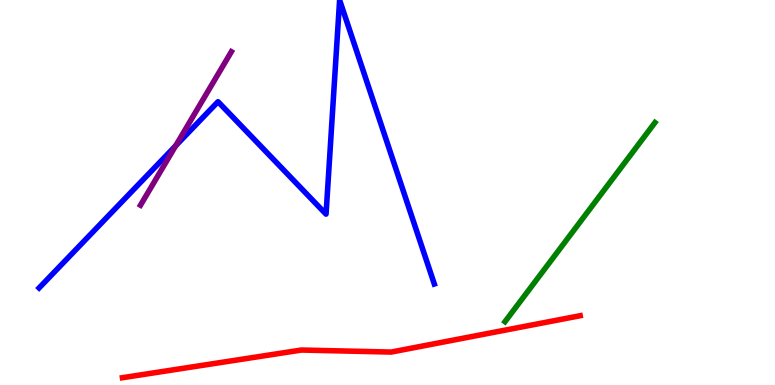[{'lines': ['blue', 'red'], 'intersections': []}, {'lines': ['green', 'red'], 'intersections': []}, {'lines': ['purple', 'red'], 'intersections': []}, {'lines': ['blue', 'green'], 'intersections': []}, {'lines': ['blue', 'purple'], 'intersections': [{'x': 2.27, 'y': 6.21}]}, {'lines': ['green', 'purple'], 'intersections': []}]